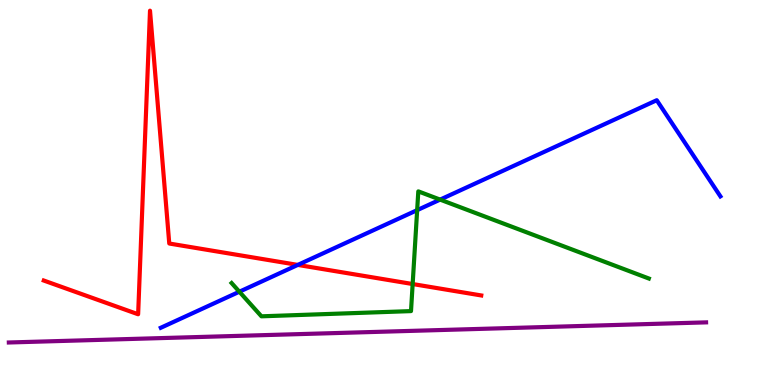[{'lines': ['blue', 'red'], 'intersections': [{'x': 3.84, 'y': 3.12}]}, {'lines': ['green', 'red'], 'intersections': [{'x': 5.32, 'y': 2.62}]}, {'lines': ['purple', 'red'], 'intersections': []}, {'lines': ['blue', 'green'], 'intersections': [{'x': 3.09, 'y': 2.42}, {'x': 5.38, 'y': 4.54}, {'x': 5.68, 'y': 4.82}]}, {'lines': ['blue', 'purple'], 'intersections': []}, {'lines': ['green', 'purple'], 'intersections': []}]